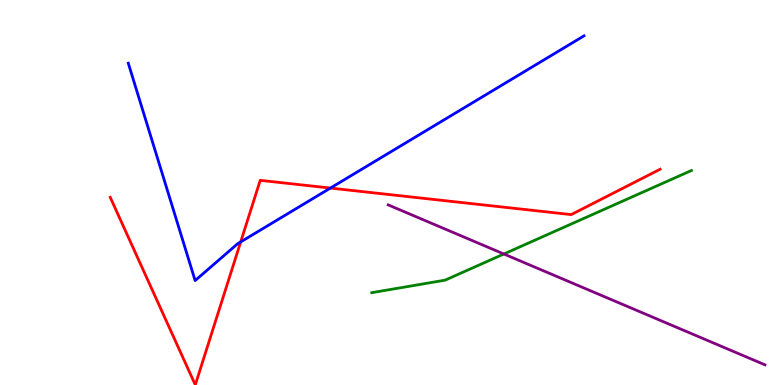[{'lines': ['blue', 'red'], 'intersections': [{'x': 3.11, 'y': 3.72}, {'x': 4.26, 'y': 5.12}]}, {'lines': ['green', 'red'], 'intersections': []}, {'lines': ['purple', 'red'], 'intersections': []}, {'lines': ['blue', 'green'], 'intersections': []}, {'lines': ['blue', 'purple'], 'intersections': []}, {'lines': ['green', 'purple'], 'intersections': [{'x': 6.5, 'y': 3.4}]}]